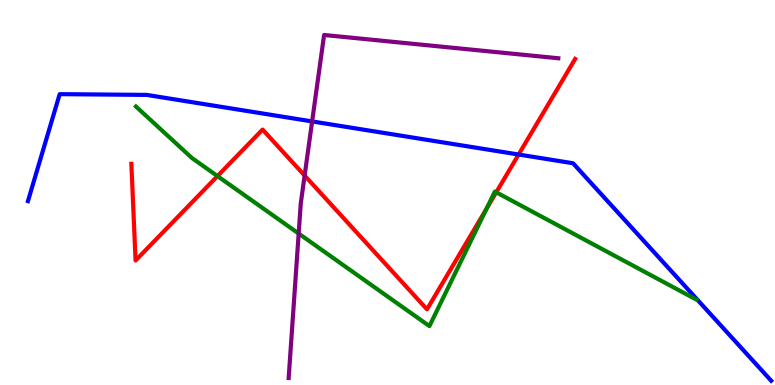[{'lines': ['blue', 'red'], 'intersections': [{'x': 6.69, 'y': 5.99}]}, {'lines': ['green', 'red'], 'intersections': [{'x': 2.81, 'y': 5.43}, {'x': 6.28, 'y': 4.58}, {'x': 6.4, 'y': 5.01}]}, {'lines': ['purple', 'red'], 'intersections': [{'x': 3.93, 'y': 5.44}]}, {'lines': ['blue', 'green'], 'intersections': []}, {'lines': ['blue', 'purple'], 'intersections': [{'x': 4.03, 'y': 6.85}]}, {'lines': ['green', 'purple'], 'intersections': [{'x': 3.85, 'y': 3.93}]}]